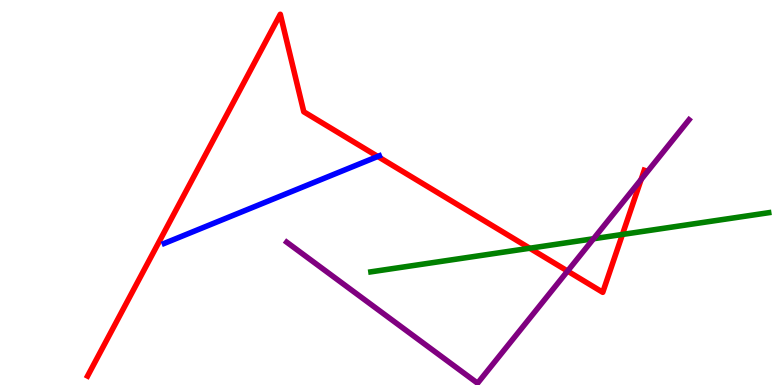[{'lines': ['blue', 'red'], 'intersections': [{'x': 4.87, 'y': 5.94}]}, {'lines': ['green', 'red'], 'intersections': [{'x': 6.84, 'y': 3.55}, {'x': 8.03, 'y': 3.91}]}, {'lines': ['purple', 'red'], 'intersections': [{'x': 7.32, 'y': 2.96}, {'x': 8.27, 'y': 5.34}]}, {'lines': ['blue', 'green'], 'intersections': []}, {'lines': ['blue', 'purple'], 'intersections': []}, {'lines': ['green', 'purple'], 'intersections': [{'x': 7.66, 'y': 3.8}]}]